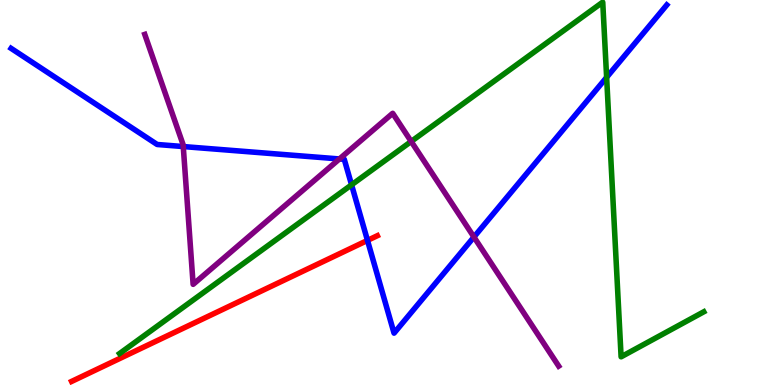[{'lines': ['blue', 'red'], 'intersections': [{'x': 4.74, 'y': 3.76}]}, {'lines': ['green', 'red'], 'intersections': []}, {'lines': ['purple', 'red'], 'intersections': []}, {'lines': ['blue', 'green'], 'intersections': [{'x': 4.54, 'y': 5.2}, {'x': 7.83, 'y': 7.99}]}, {'lines': ['blue', 'purple'], 'intersections': [{'x': 2.36, 'y': 6.19}, {'x': 4.38, 'y': 5.87}, {'x': 6.12, 'y': 3.84}]}, {'lines': ['green', 'purple'], 'intersections': [{'x': 5.31, 'y': 6.33}]}]